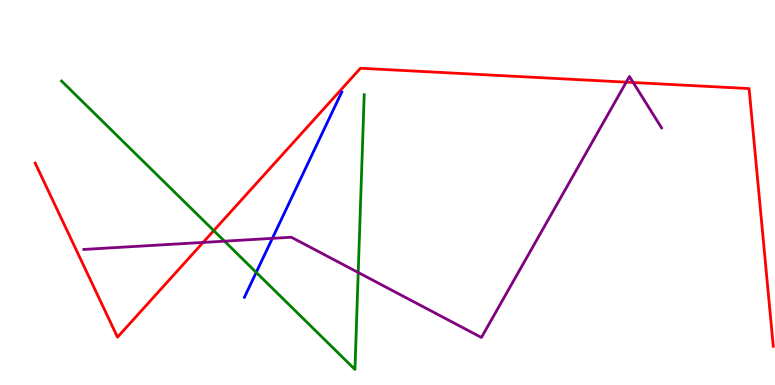[{'lines': ['blue', 'red'], 'intersections': []}, {'lines': ['green', 'red'], 'intersections': [{'x': 2.76, 'y': 4.01}]}, {'lines': ['purple', 'red'], 'intersections': [{'x': 2.62, 'y': 3.7}, {'x': 8.08, 'y': 7.87}, {'x': 8.17, 'y': 7.86}]}, {'lines': ['blue', 'green'], 'intersections': [{'x': 3.31, 'y': 2.92}]}, {'lines': ['blue', 'purple'], 'intersections': [{'x': 3.51, 'y': 3.81}]}, {'lines': ['green', 'purple'], 'intersections': [{'x': 2.9, 'y': 3.74}, {'x': 4.62, 'y': 2.92}]}]